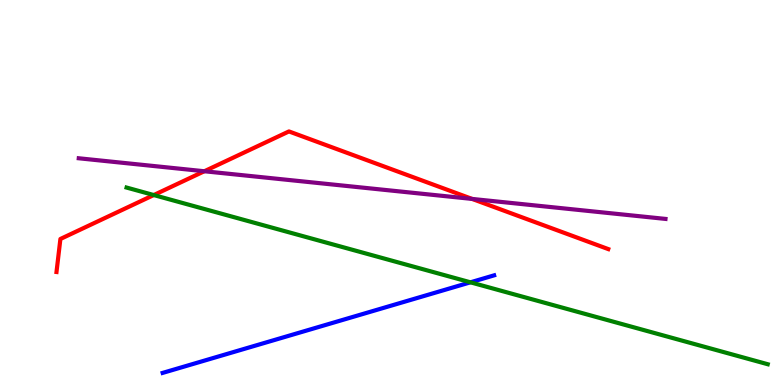[{'lines': ['blue', 'red'], 'intersections': []}, {'lines': ['green', 'red'], 'intersections': [{'x': 1.98, 'y': 4.93}]}, {'lines': ['purple', 'red'], 'intersections': [{'x': 2.64, 'y': 5.55}, {'x': 6.09, 'y': 4.83}]}, {'lines': ['blue', 'green'], 'intersections': [{'x': 6.07, 'y': 2.67}]}, {'lines': ['blue', 'purple'], 'intersections': []}, {'lines': ['green', 'purple'], 'intersections': []}]